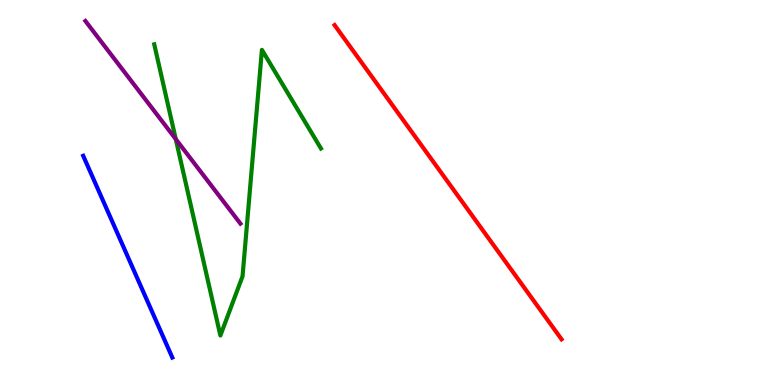[{'lines': ['blue', 'red'], 'intersections': []}, {'lines': ['green', 'red'], 'intersections': []}, {'lines': ['purple', 'red'], 'intersections': []}, {'lines': ['blue', 'green'], 'intersections': []}, {'lines': ['blue', 'purple'], 'intersections': []}, {'lines': ['green', 'purple'], 'intersections': [{'x': 2.27, 'y': 6.39}]}]